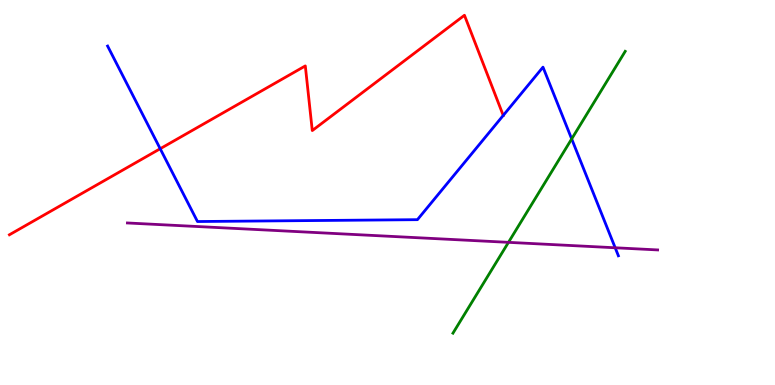[{'lines': ['blue', 'red'], 'intersections': [{'x': 2.07, 'y': 6.14}, {'x': 6.49, 'y': 7.0}]}, {'lines': ['green', 'red'], 'intersections': []}, {'lines': ['purple', 'red'], 'intersections': []}, {'lines': ['blue', 'green'], 'intersections': [{'x': 7.38, 'y': 6.39}]}, {'lines': ['blue', 'purple'], 'intersections': [{'x': 7.94, 'y': 3.56}]}, {'lines': ['green', 'purple'], 'intersections': [{'x': 6.56, 'y': 3.71}]}]